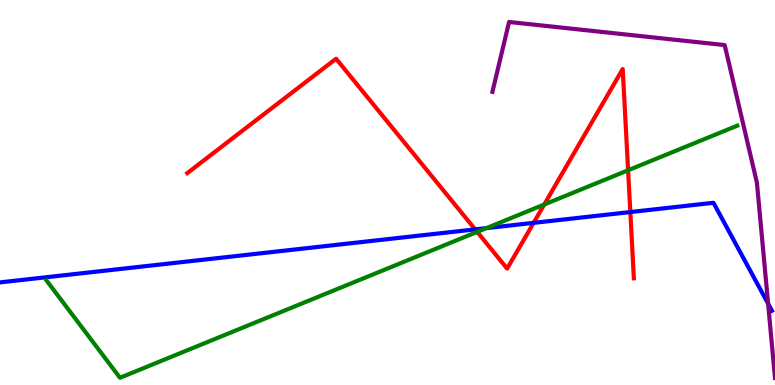[{'lines': ['blue', 'red'], 'intersections': [{'x': 6.13, 'y': 4.04}, {'x': 6.89, 'y': 4.21}, {'x': 8.13, 'y': 4.49}]}, {'lines': ['green', 'red'], 'intersections': [{'x': 6.16, 'y': 3.98}, {'x': 7.02, 'y': 4.69}, {'x': 8.1, 'y': 5.58}]}, {'lines': ['purple', 'red'], 'intersections': []}, {'lines': ['blue', 'green'], 'intersections': [{'x': 6.28, 'y': 4.07}]}, {'lines': ['blue', 'purple'], 'intersections': [{'x': 9.91, 'y': 2.11}]}, {'lines': ['green', 'purple'], 'intersections': []}]